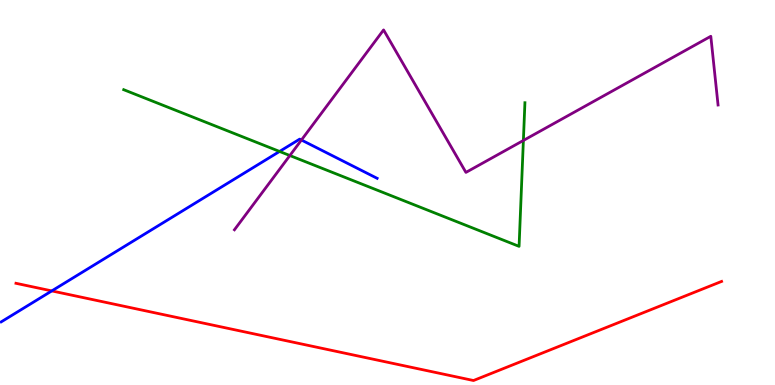[{'lines': ['blue', 'red'], 'intersections': [{'x': 0.668, 'y': 2.44}]}, {'lines': ['green', 'red'], 'intersections': []}, {'lines': ['purple', 'red'], 'intersections': []}, {'lines': ['blue', 'green'], 'intersections': [{'x': 3.61, 'y': 6.07}]}, {'lines': ['blue', 'purple'], 'intersections': [{'x': 3.89, 'y': 6.36}]}, {'lines': ['green', 'purple'], 'intersections': [{'x': 3.74, 'y': 5.96}, {'x': 6.75, 'y': 6.35}]}]